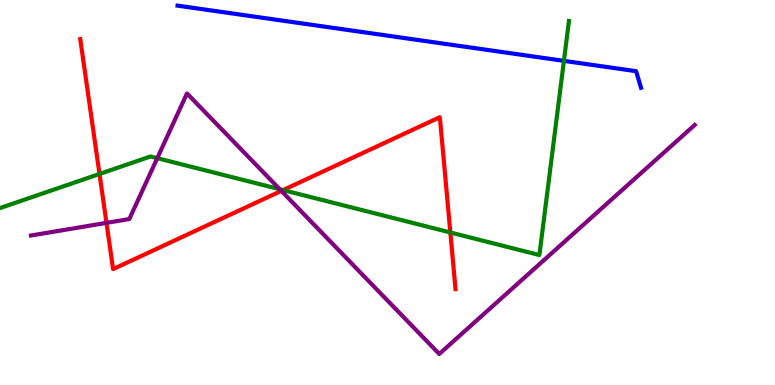[{'lines': ['blue', 'red'], 'intersections': []}, {'lines': ['green', 'red'], 'intersections': [{'x': 1.28, 'y': 5.48}, {'x': 3.65, 'y': 5.06}, {'x': 5.81, 'y': 3.96}]}, {'lines': ['purple', 'red'], 'intersections': [{'x': 1.37, 'y': 4.21}, {'x': 3.63, 'y': 5.04}]}, {'lines': ['blue', 'green'], 'intersections': [{'x': 7.28, 'y': 8.42}]}, {'lines': ['blue', 'purple'], 'intersections': []}, {'lines': ['green', 'purple'], 'intersections': [{'x': 2.03, 'y': 5.89}, {'x': 3.61, 'y': 5.09}]}]